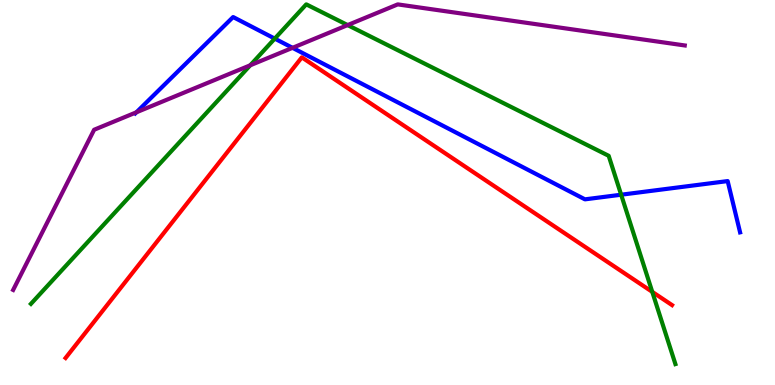[{'lines': ['blue', 'red'], 'intersections': []}, {'lines': ['green', 'red'], 'intersections': [{'x': 8.42, 'y': 2.42}]}, {'lines': ['purple', 'red'], 'intersections': []}, {'lines': ['blue', 'green'], 'intersections': [{'x': 3.55, 'y': 9.0}, {'x': 8.01, 'y': 4.94}]}, {'lines': ['blue', 'purple'], 'intersections': [{'x': 1.76, 'y': 7.08}, {'x': 3.77, 'y': 8.76}]}, {'lines': ['green', 'purple'], 'intersections': [{'x': 3.23, 'y': 8.3}, {'x': 4.49, 'y': 9.35}]}]